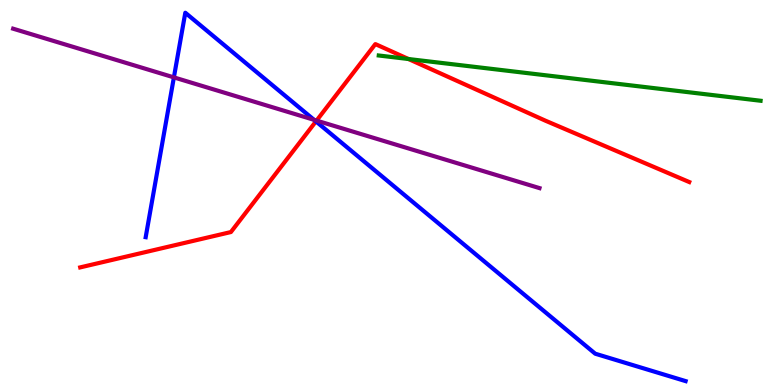[{'lines': ['blue', 'red'], 'intersections': [{'x': 4.08, 'y': 6.85}]}, {'lines': ['green', 'red'], 'intersections': [{'x': 5.27, 'y': 8.47}]}, {'lines': ['purple', 'red'], 'intersections': [{'x': 4.08, 'y': 6.87}]}, {'lines': ['blue', 'green'], 'intersections': []}, {'lines': ['blue', 'purple'], 'intersections': [{'x': 2.24, 'y': 7.99}, {'x': 4.05, 'y': 6.89}]}, {'lines': ['green', 'purple'], 'intersections': []}]